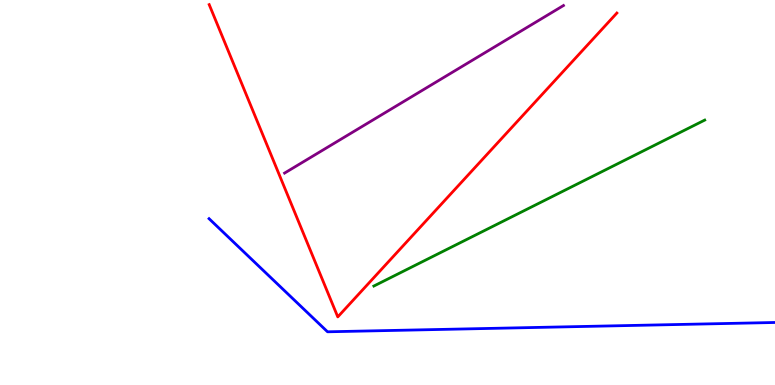[{'lines': ['blue', 'red'], 'intersections': []}, {'lines': ['green', 'red'], 'intersections': []}, {'lines': ['purple', 'red'], 'intersections': []}, {'lines': ['blue', 'green'], 'intersections': []}, {'lines': ['blue', 'purple'], 'intersections': []}, {'lines': ['green', 'purple'], 'intersections': []}]